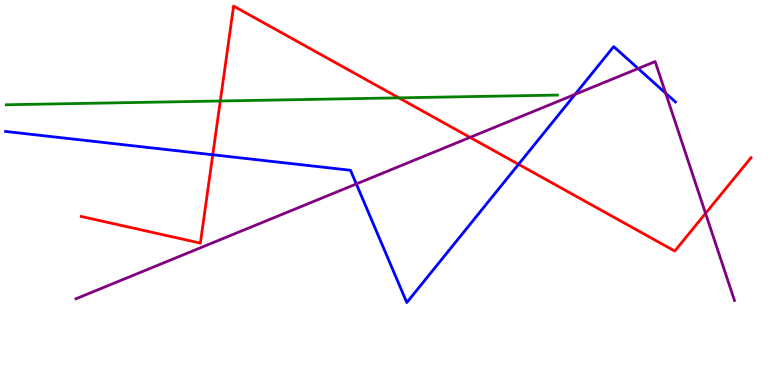[{'lines': ['blue', 'red'], 'intersections': [{'x': 2.75, 'y': 5.98}, {'x': 6.69, 'y': 5.73}]}, {'lines': ['green', 'red'], 'intersections': [{'x': 2.84, 'y': 7.38}, {'x': 5.15, 'y': 7.46}]}, {'lines': ['purple', 'red'], 'intersections': [{'x': 6.07, 'y': 6.43}, {'x': 9.1, 'y': 4.46}]}, {'lines': ['blue', 'green'], 'intersections': []}, {'lines': ['blue', 'purple'], 'intersections': [{'x': 4.6, 'y': 5.22}, {'x': 7.42, 'y': 7.55}, {'x': 8.23, 'y': 8.22}, {'x': 8.59, 'y': 7.58}]}, {'lines': ['green', 'purple'], 'intersections': []}]